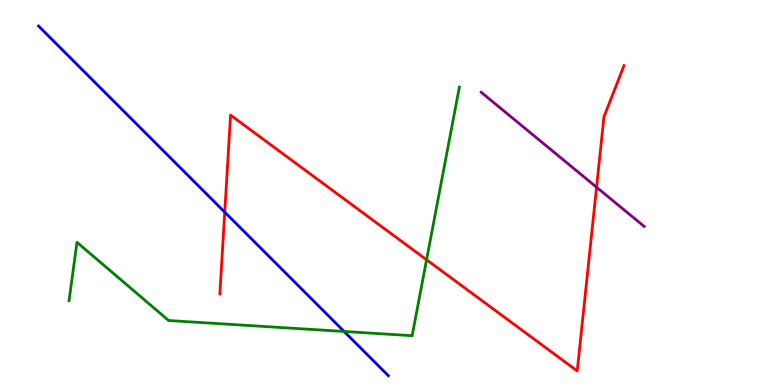[{'lines': ['blue', 'red'], 'intersections': [{'x': 2.9, 'y': 4.49}]}, {'lines': ['green', 'red'], 'intersections': [{'x': 5.5, 'y': 3.25}]}, {'lines': ['purple', 'red'], 'intersections': [{'x': 7.7, 'y': 5.14}]}, {'lines': ['blue', 'green'], 'intersections': [{'x': 4.44, 'y': 1.39}]}, {'lines': ['blue', 'purple'], 'intersections': []}, {'lines': ['green', 'purple'], 'intersections': []}]